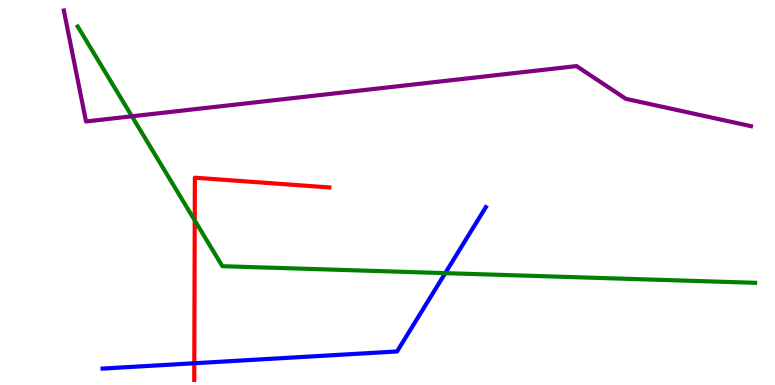[{'lines': ['blue', 'red'], 'intersections': [{'x': 2.51, 'y': 0.565}]}, {'lines': ['green', 'red'], 'intersections': [{'x': 2.51, 'y': 4.28}]}, {'lines': ['purple', 'red'], 'intersections': []}, {'lines': ['blue', 'green'], 'intersections': [{'x': 5.74, 'y': 2.91}]}, {'lines': ['blue', 'purple'], 'intersections': []}, {'lines': ['green', 'purple'], 'intersections': [{'x': 1.7, 'y': 6.98}]}]